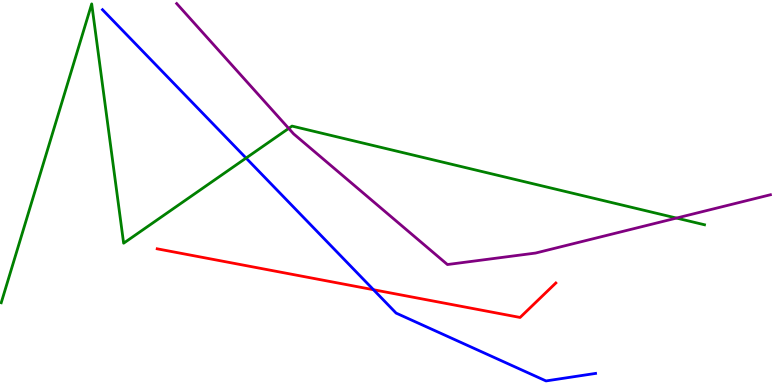[{'lines': ['blue', 'red'], 'intersections': [{'x': 4.82, 'y': 2.47}]}, {'lines': ['green', 'red'], 'intersections': []}, {'lines': ['purple', 'red'], 'intersections': []}, {'lines': ['blue', 'green'], 'intersections': [{'x': 3.18, 'y': 5.89}]}, {'lines': ['blue', 'purple'], 'intersections': []}, {'lines': ['green', 'purple'], 'intersections': [{'x': 3.73, 'y': 6.66}, {'x': 8.73, 'y': 4.34}]}]